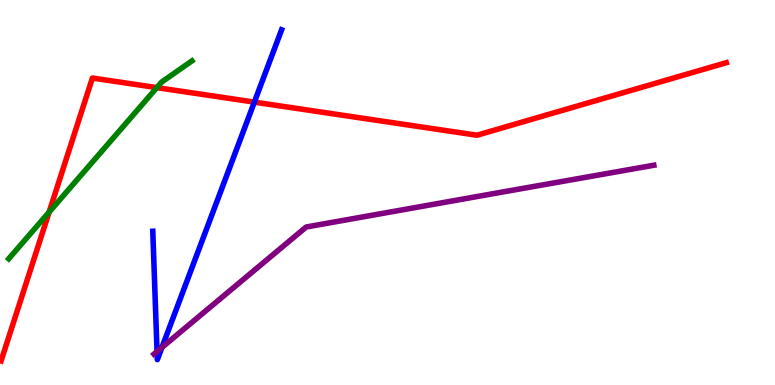[{'lines': ['blue', 'red'], 'intersections': [{'x': 3.28, 'y': 7.35}]}, {'lines': ['green', 'red'], 'intersections': [{'x': 0.634, 'y': 4.49}, {'x': 2.02, 'y': 7.72}]}, {'lines': ['purple', 'red'], 'intersections': []}, {'lines': ['blue', 'green'], 'intersections': []}, {'lines': ['blue', 'purple'], 'intersections': [{'x': 2.03, 'y': 0.87}, {'x': 2.09, 'y': 0.976}]}, {'lines': ['green', 'purple'], 'intersections': []}]